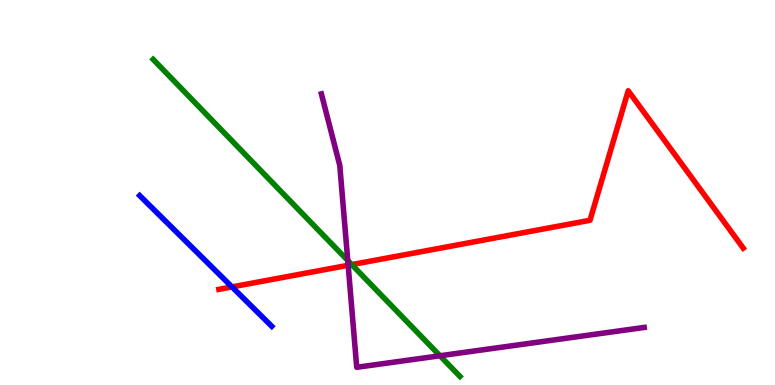[{'lines': ['blue', 'red'], 'intersections': [{'x': 2.99, 'y': 2.55}]}, {'lines': ['green', 'red'], 'intersections': [{'x': 4.54, 'y': 3.13}]}, {'lines': ['purple', 'red'], 'intersections': [{'x': 4.49, 'y': 3.11}]}, {'lines': ['blue', 'green'], 'intersections': []}, {'lines': ['blue', 'purple'], 'intersections': []}, {'lines': ['green', 'purple'], 'intersections': [{'x': 4.49, 'y': 3.23}, {'x': 5.68, 'y': 0.759}]}]